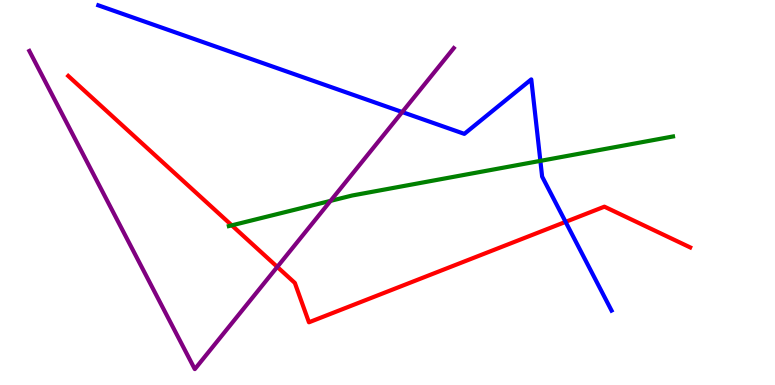[{'lines': ['blue', 'red'], 'intersections': [{'x': 7.3, 'y': 4.24}]}, {'lines': ['green', 'red'], 'intersections': [{'x': 2.99, 'y': 4.15}]}, {'lines': ['purple', 'red'], 'intersections': [{'x': 3.58, 'y': 3.07}]}, {'lines': ['blue', 'green'], 'intersections': [{'x': 6.97, 'y': 5.82}]}, {'lines': ['blue', 'purple'], 'intersections': [{'x': 5.19, 'y': 7.09}]}, {'lines': ['green', 'purple'], 'intersections': [{'x': 4.27, 'y': 4.78}]}]